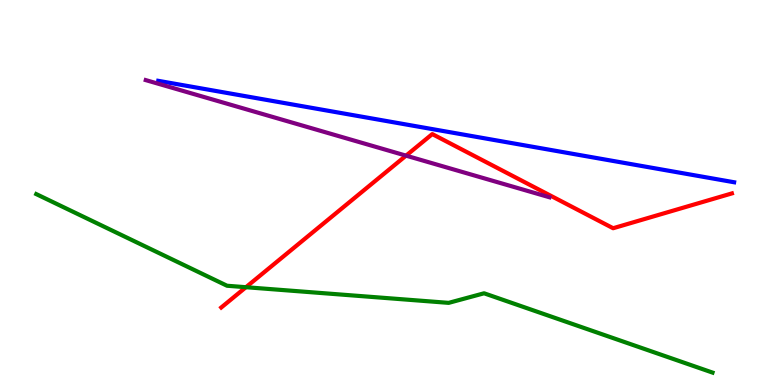[{'lines': ['blue', 'red'], 'intersections': []}, {'lines': ['green', 'red'], 'intersections': [{'x': 3.17, 'y': 2.54}]}, {'lines': ['purple', 'red'], 'intersections': [{'x': 5.24, 'y': 5.96}]}, {'lines': ['blue', 'green'], 'intersections': []}, {'lines': ['blue', 'purple'], 'intersections': []}, {'lines': ['green', 'purple'], 'intersections': []}]